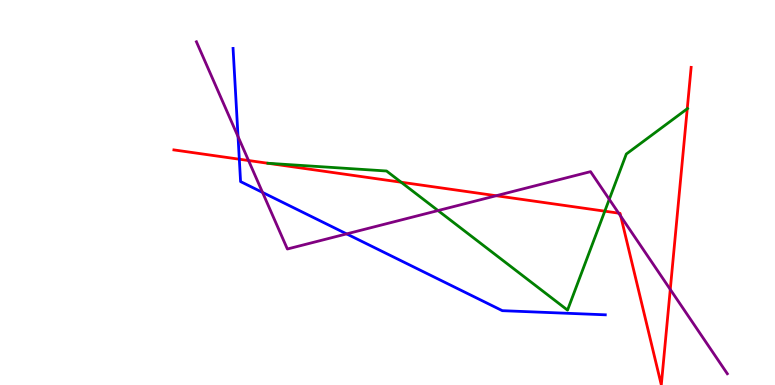[{'lines': ['blue', 'red'], 'intersections': [{'x': 3.09, 'y': 5.86}]}, {'lines': ['green', 'red'], 'intersections': [{'x': 5.18, 'y': 5.27}, {'x': 7.8, 'y': 4.51}, {'x': 8.87, 'y': 7.17}]}, {'lines': ['purple', 'red'], 'intersections': [{'x': 3.21, 'y': 5.83}, {'x': 6.4, 'y': 4.92}, {'x': 7.98, 'y': 4.46}, {'x': 8.01, 'y': 4.38}, {'x': 8.65, 'y': 2.48}]}, {'lines': ['blue', 'green'], 'intersections': []}, {'lines': ['blue', 'purple'], 'intersections': [{'x': 3.07, 'y': 6.45}, {'x': 3.39, 'y': 5.0}, {'x': 4.47, 'y': 3.93}]}, {'lines': ['green', 'purple'], 'intersections': [{'x': 5.65, 'y': 4.53}, {'x': 7.86, 'y': 4.82}]}]